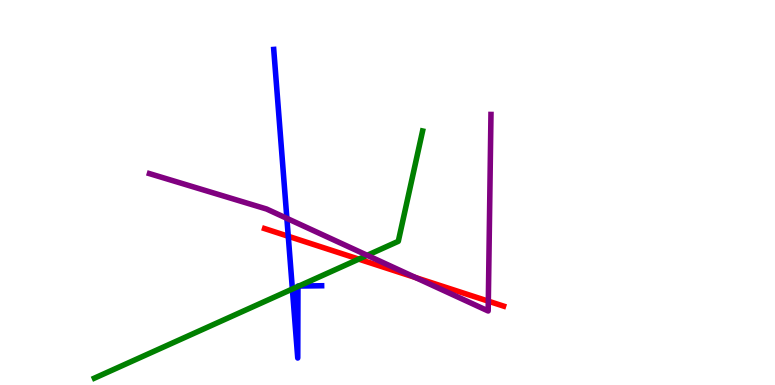[{'lines': ['blue', 'red'], 'intersections': [{'x': 3.72, 'y': 3.86}]}, {'lines': ['green', 'red'], 'intersections': [{'x': 4.63, 'y': 3.27}]}, {'lines': ['purple', 'red'], 'intersections': [{'x': 5.36, 'y': 2.79}, {'x': 6.3, 'y': 2.18}]}, {'lines': ['blue', 'green'], 'intersections': [{'x': 3.77, 'y': 2.49}, {'x': 3.84, 'y': 2.56}, {'x': 3.86, 'y': 2.57}]}, {'lines': ['blue', 'purple'], 'intersections': [{'x': 3.7, 'y': 4.33}]}, {'lines': ['green', 'purple'], 'intersections': [{'x': 4.74, 'y': 3.37}]}]